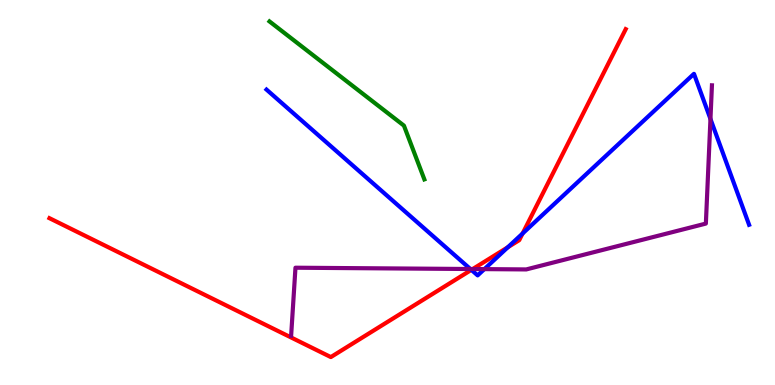[{'lines': ['blue', 'red'], 'intersections': [{'x': 6.08, 'y': 2.99}, {'x': 6.55, 'y': 3.58}, {'x': 6.74, 'y': 3.93}]}, {'lines': ['green', 'red'], 'intersections': []}, {'lines': ['purple', 'red'], 'intersections': [{'x': 6.1, 'y': 3.01}]}, {'lines': ['blue', 'green'], 'intersections': []}, {'lines': ['blue', 'purple'], 'intersections': [{'x': 6.07, 'y': 3.01}, {'x': 6.25, 'y': 3.01}, {'x': 9.17, 'y': 6.91}]}, {'lines': ['green', 'purple'], 'intersections': []}]